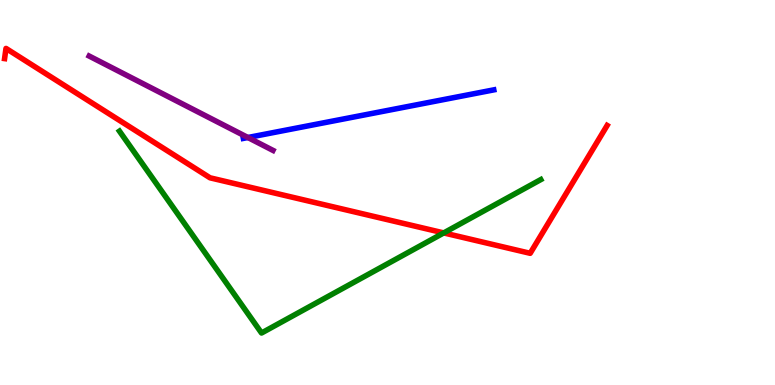[{'lines': ['blue', 'red'], 'intersections': []}, {'lines': ['green', 'red'], 'intersections': [{'x': 5.73, 'y': 3.95}]}, {'lines': ['purple', 'red'], 'intersections': []}, {'lines': ['blue', 'green'], 'intersections': []}, {'lines': ['blue', 'purple'], 'intersections': [{'x': 3.2, 'y': 6.43}]}, {'lines': ['green', 'purple'], 'intersections': []}]